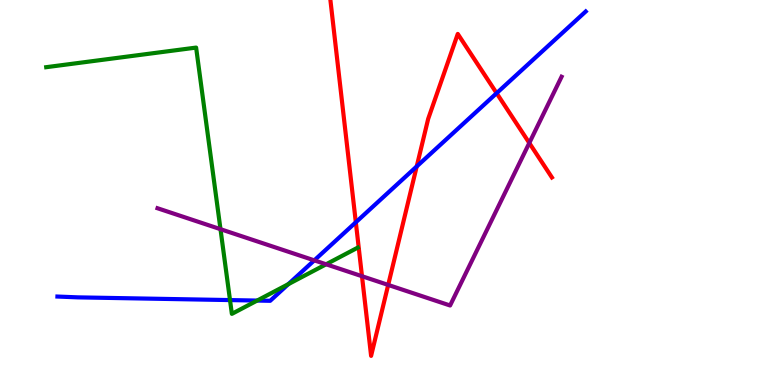[{'lines': ['blue', 'red'], 'intersections': [{'x': 4.59, 'y': 4.23}, {'x': 5.38, 'y': 5.68}, {'x': 6.41, 'y': 7.58}]}, {'lines': ['green', 'red'], 'intersections': []}, {'lines': ['purple', 'red'], 'intersections': [{'x': 4.67, 'y': 2.83}, {'x': 5.01, 'y': 2.6}, {'x': 6.83, 'y': 6.29}]}, {'lines': ['blue', 'green'], 'intersections': [{'x': 2.97, 'y': 2.21}, {'x': 3.32, 'y': 2.19}, {'x': 3.72, 'y': 2.62}]}, {'lines': ['blue', 'purple'], 'intersections': [{'x': 4.06, 'y': 3.24}]}, {'lines': ['green', 'purple'], 'intersections': [{'x': 2.85, 'y': 4.05}, {'x': 4.21, 'y': 3.14}]}]